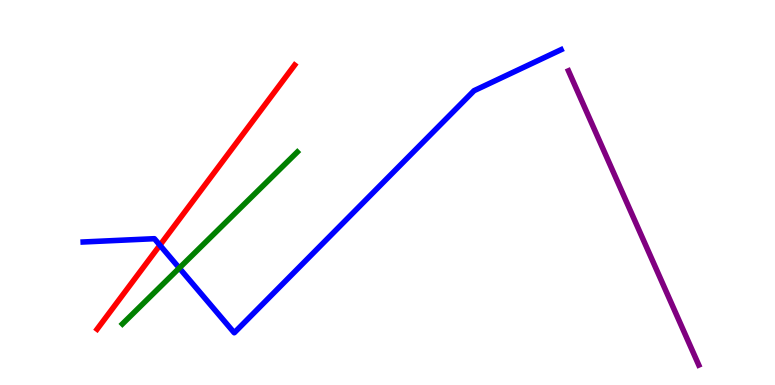[{'lines': ['blue', 'red'], 'intersections': [{'x': 2.06, 'y': 3.63}]}, {'lines': ['green', 'red'], 'intersections': []}, {'lines': ['purple', 'red'], 'intersections': []}, {'lines': ['blue', 'green'], 'intersections': [{'x': 2.31, 'y': 3.04}]}, {'lines': ['blue', 'purple'], 'intersections': []}, {'lines': ['green', 'purple'], 'intersections': []}]